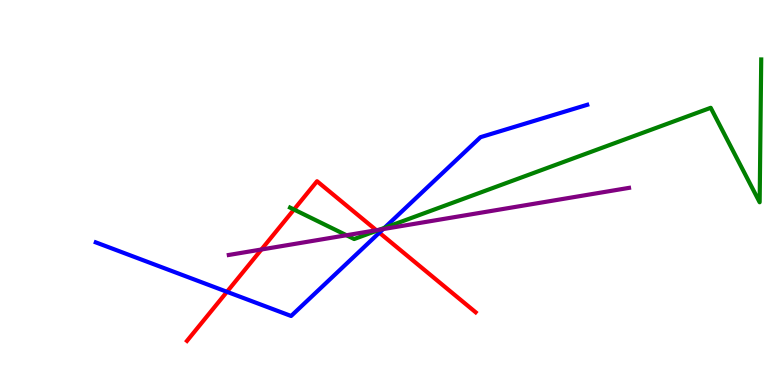[{'lines': ['blue', 'red'], 'intersections': [{'x': 2.93, 'y': 2.42}, {'x': 4.89, 'y': 3.96}]}, {'lines': ['green', 'red'], 'intersections': [{'x': 3.79, 'y': 4.56}, {'x': 4.86, 'y': 4.01}]}, {'lines': ['purple', 'red'], 'intersections': [{'x': 3.37, 'y': 3.52}, {'x': 4.86, 'y': 4.02}]}, {'lines': ['blue', 'green'], 'intersections': [{'x': 4.96, 'y': 4.08}]}, {'lines': ['blue', 'purple'], 'intersections': [{'x': 4.94, 'y': 4.05}]}, {'lines': ['green', 'purple'], 'intersections': [{'x': 4.47, 'y': 3.89}, {'x': 4.9, 'y': 4.03}]}]